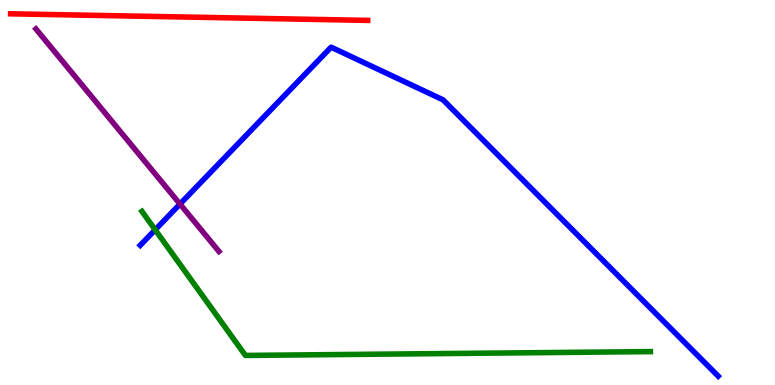[{'lines': ['blue', 'red'], 'intersections': []}, {'lines': ['green', 'red'], 'intersections': []}, {'lines': ['purple', 'red'], 'intersections': []}, {'lines': ['blue', 'green'], 'intersections': [{'x': 2.0, 'y': 4.03}]}, {'lines': ['blue', 'purple'], 'intersections': [{'x': 2.32, 'y': 4.7}]}, {'lines': ['green', 'purple'], 'intersections': []}]